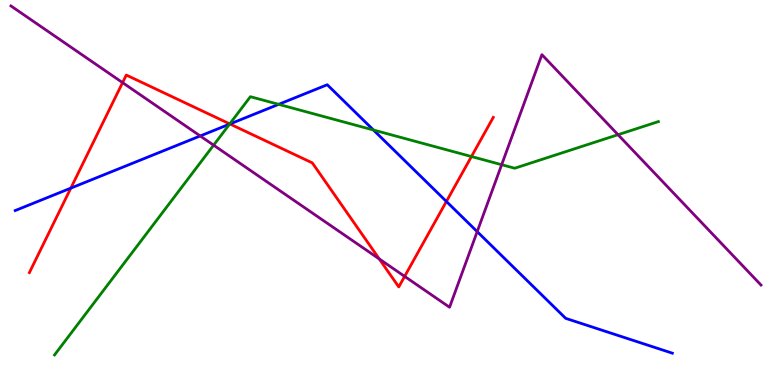[{'lines': ['blue', 'red'], 'intersections': [{'x': 0.914, 'y': 5.11}, {'x': 2.97, 'y': 6.78}, {'x': 5.76, 'y': 4.77}]}, {'lines': ['green', 'red'], 'intersections': [{'x': 2.96, 'y': 6.78}, {'x': 6.08, 'y': 5.93}]}, {'lines': ['purple', 'red'], 'intersections': [{'x': 1.58, 'y': 7.85}, {'x': 4.89, 'y': 3.27}, {'x': 5.22, 'y': 2.82}]}, {'lines': ['blue', 'green'], 'intersections': [{'x': 2.96, 'y': 6.78}, {'x': 3.6, 'y': 7.29}, {'x': 4.82, 'y': 6.62}]}, {'lines': ['blue', 'purple'], 'intersections': [{'x': 2.58, 'y': 6.47}, {'x': 6.16, 'y': 3.98}]}, {'lines': ['green', 'purple'], 'intersections': [{'x': 2.76, 'y': 6.23}, {'x': 6.47, 'y': 5.72}, {'x': 7.97, 'y': 6.5}]}]